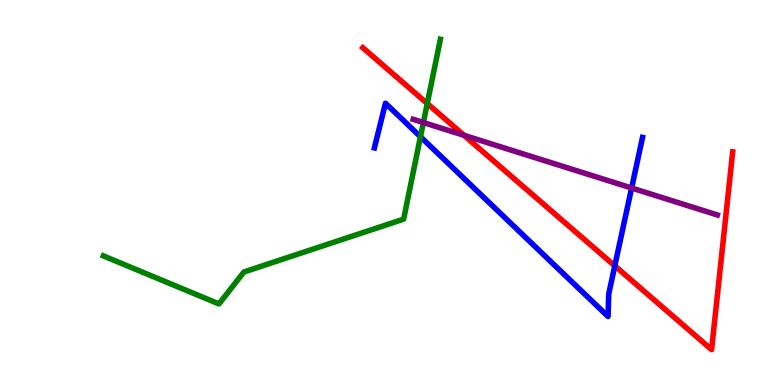[{'lines': ['blue', 'red'], 'intersections': [{'x': 7.93, 'y': 3.09}]}, {'lines': ['green', 'red'], 'intersections': [{'x': 5.51, 'y': 7.31}]}, {'lines': ['purple', 'red'], 'intersections': [{'x': 5.99, 'y': 6.49}]}, {'lines': ['blue', 'green'], 'intersections': [{'x': 5.43, 'y': 6.45}]}, {'lines': ['blue', 'purple'], 'intersections': [{'x': 8.15, 'y': 5.12}]}, {'lines': ['green', 'purple'], 'intersections': [{'x': 5.46, 'y': 6.82}]}]